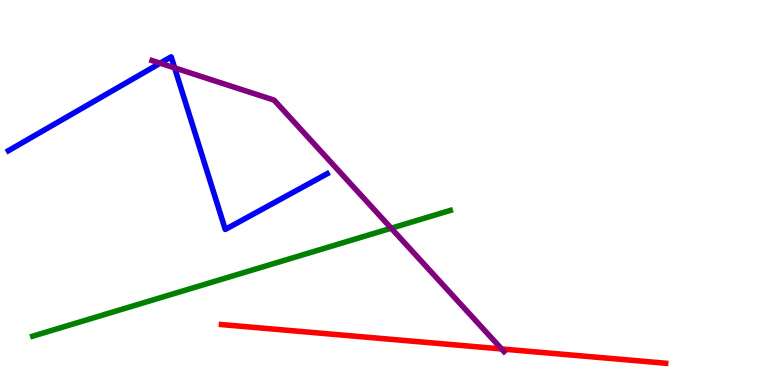[{'lines': ['blue', 'red'], 'intersections': []}, {'lines': ['green', 'red'], 'intersections': []}, {'lines': ['purple', 'red'], 'intersections': [{'x': 6.47, 'y': 0.936}]}, {'lines': ['blue', 'green'], 'intersections': []}, {'lines': ['blue', 'purple'], 'intersections': [{'x': 2.07, 'y': 8.36}, {'x': 2.25, 'y': 8.24}]}, {'lines': ['green', 'purple'], 'intersections': [{'x': 5.05, 'y': 4.07}]}]